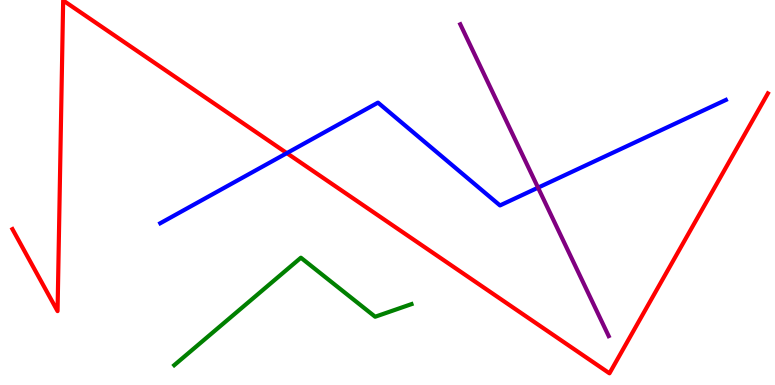[{'lines': ['blue', 'red'], 'intersections': [{'x': 3.7, 'y': 6.02}]}, {'lines': ['green', 'red'], 'intersections': []}, {'lines': ['purple', 'red'], 'intersections': []}, {'lines': ['blue', 'green'], 'intersections': []}, {'lines': ['blue', 'purple'], 'intersections': [{'x': 6.94, 'y': 5.13}]}, {'lines': ['green', 'purple'], 'intersections': []}]